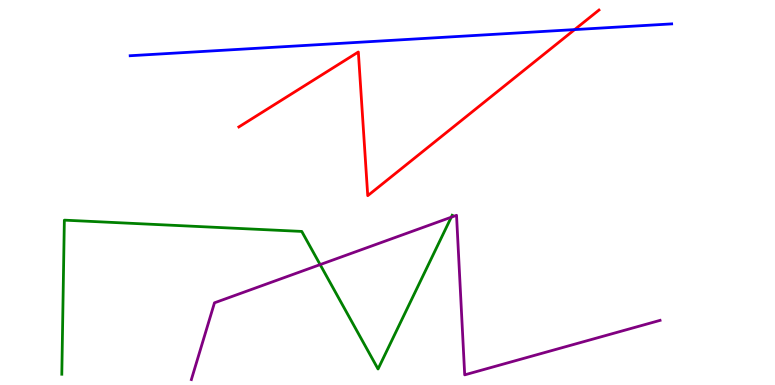[{'lines': ['blue', 'red'], 'intersections': [{'x': 7.41, 'y': 9.23}]}, {'lines': ['green', 'red'], 'intersections': []}, {'lines': ['purple', 'red'], 'intersections': []}, {'lines': ['blue', 'green'], 'intersections': []}, {'lines': ['blue', 'purple'], 'intersections': []}, {'lines': ['green', 'purple'], 'intersections': [{'x': 4.13, 'y': 3.13}, {'x': 5.82, 'y': 4.36}]}]